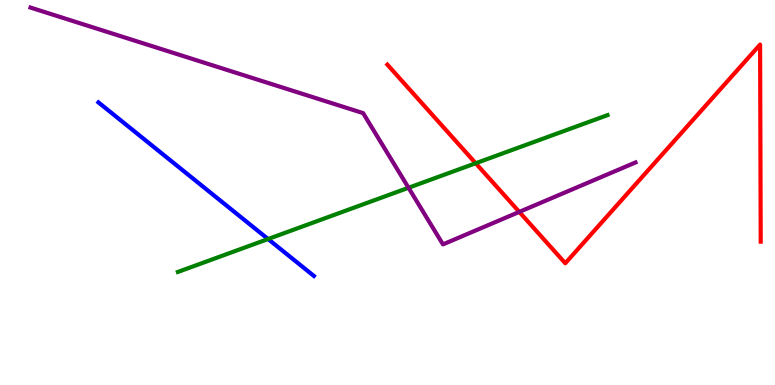[{'lines': ['blue', 'red'], 'intersections': []}, {'lines': ['green', 'red'], 'intersections': [{'x': 6.14, 'y': 5.76}]}, {'lines': ['purple', 'red'], 'intersections': [{'x': 6.7, 'y': 4.5}]}, {'lines': ['blue', 'green'], 'intersections': [{'x': 3.46, 'y': 3.79}]}, {'lines': ['blue', 'purple'], 'intersections': []}, {'lines': ['green', 'purple'], 'intersections': [{'x': 5.27, 'y': 5.12}]}]